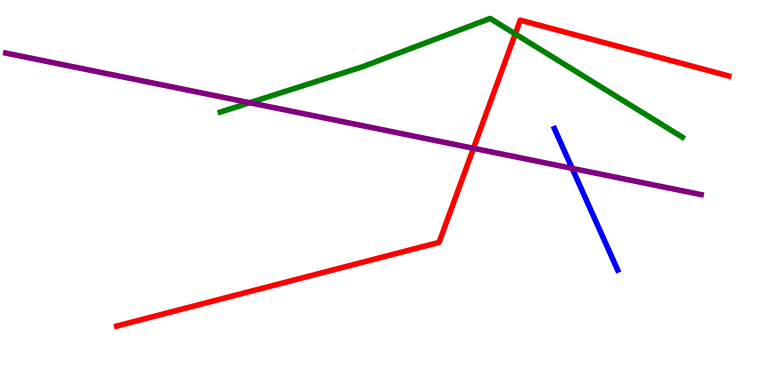[{'lines': ['blue', 'red'], 'intersections': []}, {'lines': ['green', 'red'], 'intersections': [{'x': 6.65, 'y': 9.12}]}, {'lines': ['purple', 'red'], 'intersections': [{'x': 6.11, 'y': 6.15}]}, {'lines': ['blue', 'green'], 'intersections': []}, {'lines': ['blue', 'purple'], 'intersections': [{'x': 7.38, 'y': 5.63}]}, {'lines': ['green', 'purple'], 'intersections': [{'x': 3.22, 'y': 7.33}]}]